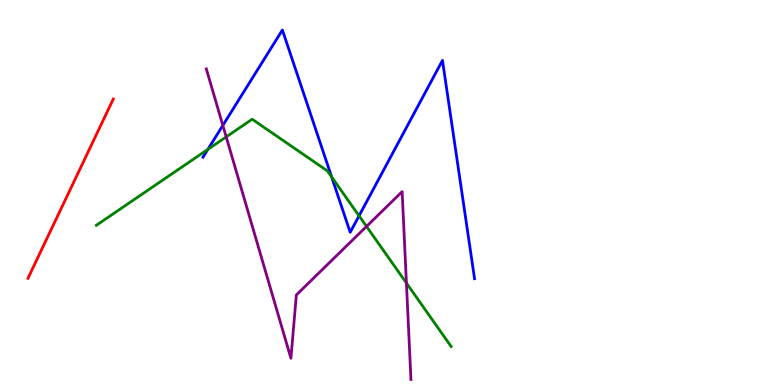[{'lines': ['blue', 'red'], 'intersections': []}, {'lines': ['green', 'red'], 'intersections': []}, {'lines': ['purple', 'red'], 'intersections': []}, {'lines': ['blue', 'green'], 'intersections': [{'x': 2.68, 'y': 6.12}, {'x': 4.28, 'y': 5.4}, {'x': 4.63, 'y': 4.39}]}, {'lines': ['blue', 'purple'], 'intersections': [{'x': 2.88, 'y': 6.74}]}, {'lines': ['green', 'purple'], 'intersections': [{'x': 2.92, 'y': 6.44}, {'x': 4.73, 'y': 4.12}, {'x': 5.24, 'y': 2.65}]}]